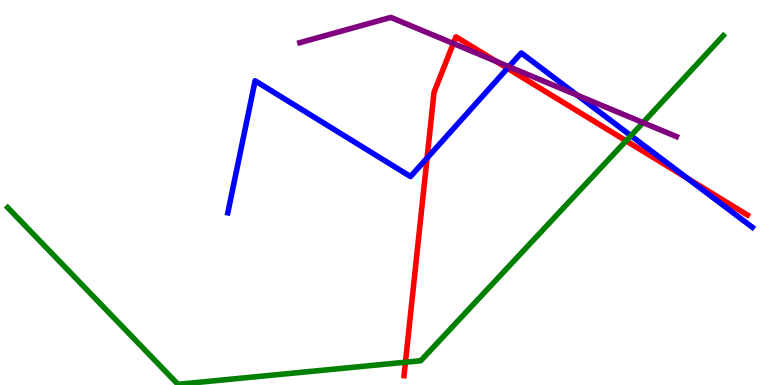[{'lines': ['blue', 'red'], 'intersections': [{'x': 5.51, 'y': 5.89}, {'x': 6.55, 'y': 8.23}, {'x': 8.87, 'y': 5.37}]}, {'lines': ['green', 'red'], 'intersections': [{'x': 5.23, 'y': 0.592}, {'x': 8.08, 'y': 6.34}]}, {'lines': ['purple', 'red'], 'intersections': [{'x': 5.85, 'y': 8.87}, {'x': 6.4, 'y': 8.41}]}, {'lines': ['blue', 'green'], 'intersections': [{'x': 8.14, 'y': 6.48}]}, {'lines': ['blue', 'purple'], 'intersections': [{'x': 6.57, 'y': 8.27}, {'x': 7.45, 'y': 7.53}]}, {'lines': ['green', 'purple'], 'intersections': [{'x': 8.3, 'y': 6.81}]}]